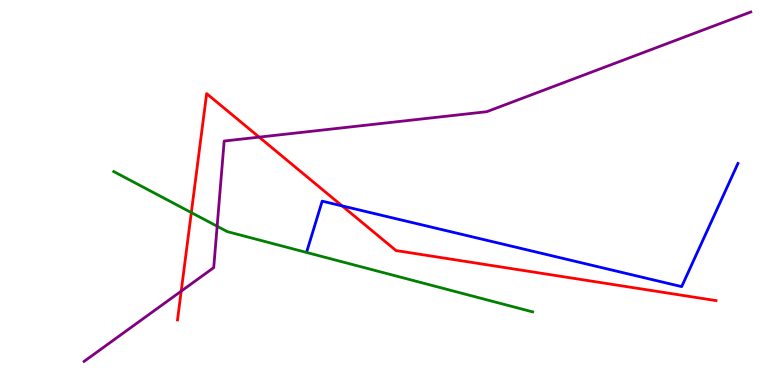[{'lines': ['blue', 'red'], 'intersections': [{'x': 4.41, 'y': 4.65}]}, {'lines': ['green', 'red'], 'intersections': [{'x': 2.47, 'y': 4.48}]}, {'lines': ['purple', 'red'], 'intersections': [{'x': 2.34, 'y': 2.44}, {'x': 3.34, 'y': 6.44}]}, {'lines': ['blue', 'green'], 'intersections': []}, {'lines': ['blue', 'purple'], 'intersections': []}, {'lines': ['green', 'purple'], 'intersections': [{'x': 2.8, 'y': 4.12}]}]